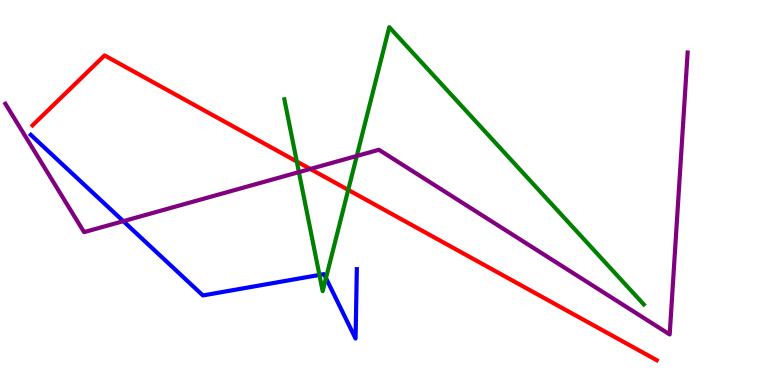[{'lines': ['blue', 'red'], 'intersections': []}, {'lines': ['green', 'red'], 'intersections': [{'x': 3.83, 'y': 5.8}, {'x': 4.49, 'y': 5.07}]}, {'lines': ['purple', 'red'], 'intersections': [{'x': 4.0, 'y': 5.61}]}, {'lines': ['blue', 'green'], 'intersections': [{'x': 4.12, 'y': 2.86}, {'x': 4.21, 'y': 2.78}]}, {'lines': ['blue', 'purple'], 'intersections': [{'x': 1.59, 'y': 4.26}]}, {'lines': ['green', 'purple'], 'intersections': [{'x': 3.86, 'y': 5.53}, {'x': 4.6, 'y': 5.95}]}]